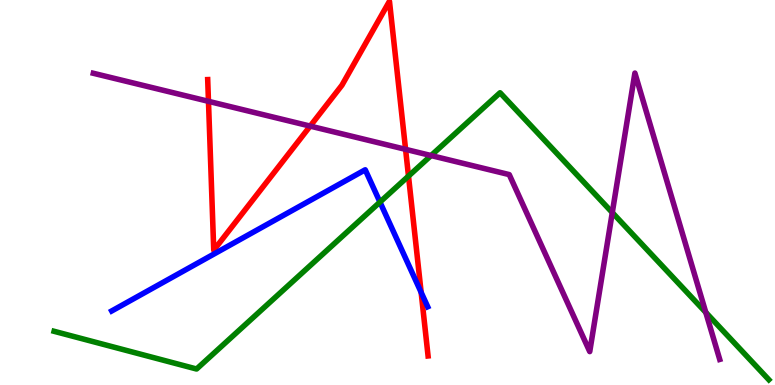[{'lines': ['blue', 'red'], 'intersections': [{'x': 5.43, 'y': 2.41}]}, {'lines': ['green', 'red'], 'intersections': [{'x': 5.27, 'y': 5.43}]}, {'lines': ['purple', 'red'], 'intersections': [{'x': 2.69, 'y': 7.37}, {'x': 4.0, 'y': 6.72}, {'x': 5.23, 'y': 6.12}]}, {'lines': ['blue', 'green'], 'intersections': [{'x': 4.9, 'y': 4.75}]}, {'lines': ['blue', 'purple'], 'intersections': []}, {'lines': ['green', 'purple'], 'intersections': [{'x': 5.56, 'y': 5.96}, {'x': 7.9, 'y': 4.48}, {'x': 9.11, 'y': 1.89}]}]